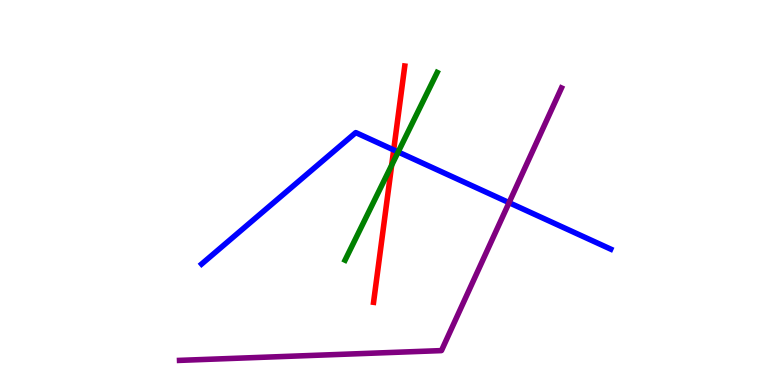[{'lines': ['blue', 'red'], 'intersections': [{'x': 5.08, 'y': 6.11}]}, {'lines': ['green', 'red'], 'intersections': [{'x': 5.05, 'y': 5.71}]}, {'lines': ['purple', 'red'], 'intersections': []}, {'lines': ['blue', 'green'], 'intersections': [{'x': 5.14, 'y': 6.05}]}, {'lines': ['blue', 'purple'], 'intersections': [{'x': 6.57, 'y': 4.74}]}, {'lines': ['green', 'purple'], 'intersections': []}]